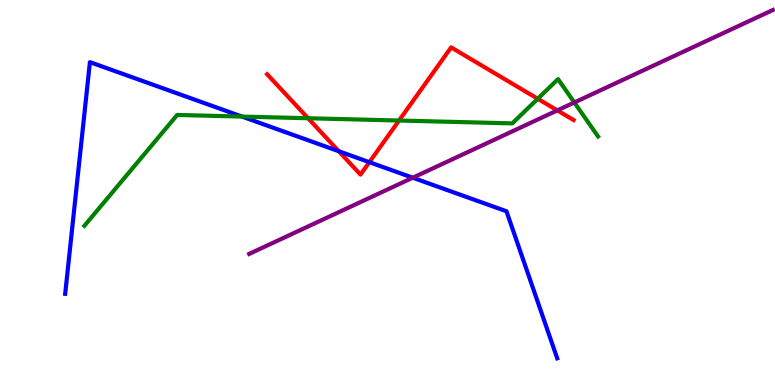[{'lines': ['blue', 'red'], 'intersections': [{'x': 4.37, 'y': 6.07}, {'x': 4.77, 'y': 5.79}]}, {'lines': ['green', 'red'], 'intersections': [{'x': 3.98, 'y': 6.93}, {'x': 5.15, 'y': 6.87}, {'x': 6.94, 'y': 7.43}]}, {'lines': ['purple', 'red'], 'intersections': [{'x': 7.19, 'y': 7.13}]}, {'lines': ['blue', 'green'], 'intersections': [{'x': 3.12, 'y': 6.97}]}, {'lines': ['blue', 'purple'], 'intersections': [{'x': 5.33, 'y': 5.38}]}, {'lines': ['green', 'purple'], 'intersections': [{'x': 7.41, 'y': 7.34}]}]